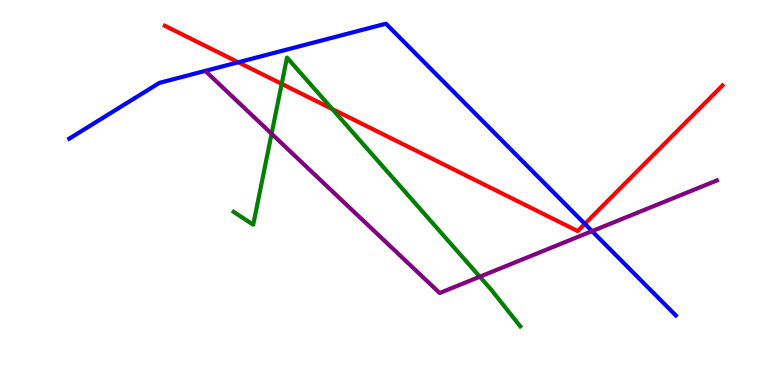[{'lines': ['blue', 'red'], 'intersections': [{'x': 3.07, 'y': 8.38}, {'x': 7.55, 'y': 4.19}]}, {'lines': ['green', 'red'], 'intersections': [{'x': 3.63, 'y': 7.82}, {'x': 4.29, 'y': 7.17}]}, {'lines': ['purple', 'red'], 'intersections': []}, {'lines': ['blue', 'green'], 'intersections': []}, {'lines': ['blue', 'purple'], 'intersections': [{'x': 7.64, 'y': 4.0}]}, {'lines': ['green', 'purple'], 'intersections': [{'x': 3.5, 'y': 6.53}, {'x': 6.19, 'y': 2.81}]}]